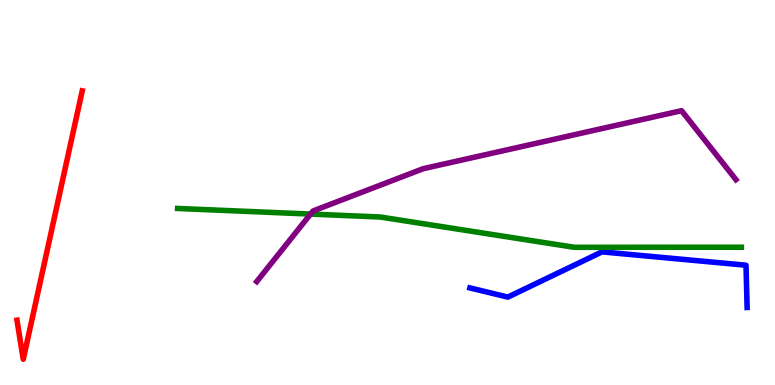[{'lines': ['blue', 'red'], 'intersections': []}, {'lines': ['green', 'red'], 'intersections': []}, {'lines': ['purple', 'red'], 'intersections': []}, {'lines': ['blue', 'green'], 'intersections': []}, {'lines': ['blue', 'purple'], 'intersections': []}, {'lines': ['green', 'purple'], 'intersections': [{'x': 4.01, 'y': 4.44}]}]